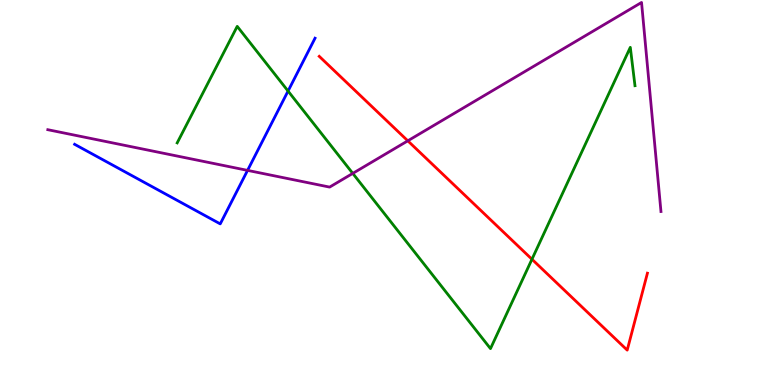[{'lines': ['blue', 'red'], 'intersections': []}, {'lines': ['green', 'red'], 'intersections': [{'x': 6.86, 'y': 3.27}]}, {'lines': ['purple', 'red'], 'intersections': [{'x': 5.26, 'y': 6.34}]}, {'lines': ['blue', 'green'], 'intersections': [{'x': 3.72, 'y': 7.63}]}, {'lines': ['blue', 'purple'], 'intersections': [{'x': 3.19, 'y': 5.57}]}, {'lines': ['green', 'purple'], 'intersections': [{'x': 4.55, 'y': 5.5}]}]